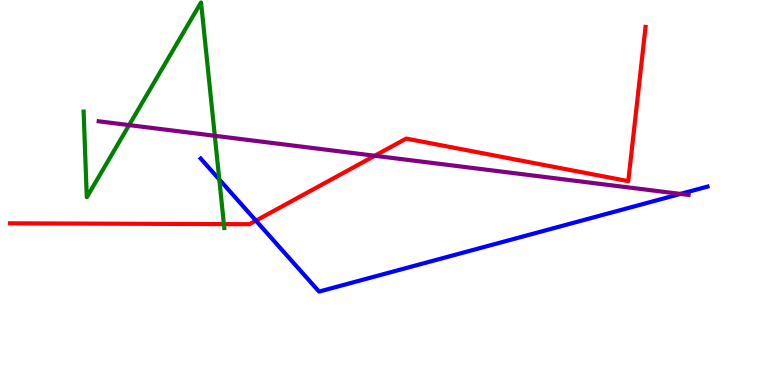[{'lines': ['blue', 'red'], 'intersections': [{'x': 3.3, 'y': 4.27}]}, {'lines': ['green', 'red'], 'intersections': [{'x': 2.89, 'y': 4.18}]}, {'lines': ['purple', 'red'], 'intersections': [{'x': 4.84, 'y': 5.95}]}, {'lines': ['blue', 'green'], 'intersections': [{'x': 2.83, 'y': 5.34}]}, {'lines': ['blue', 'purple'], 'intersections': [{'x': 8.78, 'y': 4.96}]}, {'lines': ['green', 'purple'], 'intersections': [{'x': 1.67, 'y': 6.75}, {'x': 2.77, 'y': 6.47}]}]